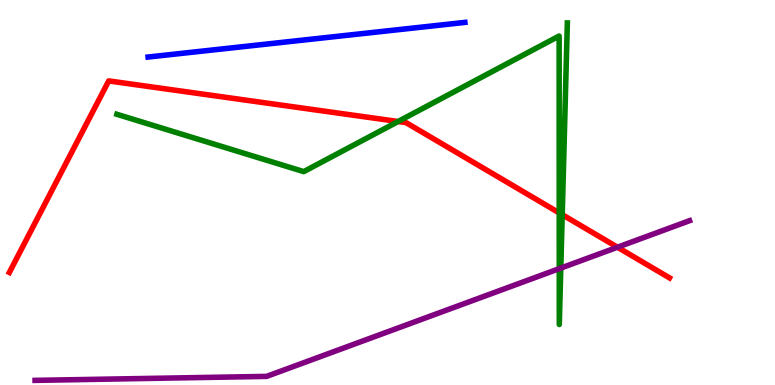[{'lines': ['blue', 'red'], 'intersections': []}, {'lines': ['green', 'red'], 'intersections': [{'x': 5.14, 'y': 6.84}, {'x': 7.22, 'y': 4.47}, {'x': 7.25, 'y': 4.42}]}, {'lines': ['purple', 'red'], 'intersections': [{'x': 7.97, 'y': 3.58}]}, {'lines': ['blue', 'green'], 'intersections': []}, {'lines': ['blue', 'purple'], 'intersections': []}, {'lines': ['green', 'purple'], 'intersections': [{'x': 7.22, 'y': 3.02}, {'x': 7.24, 'y': 3.04}]}]